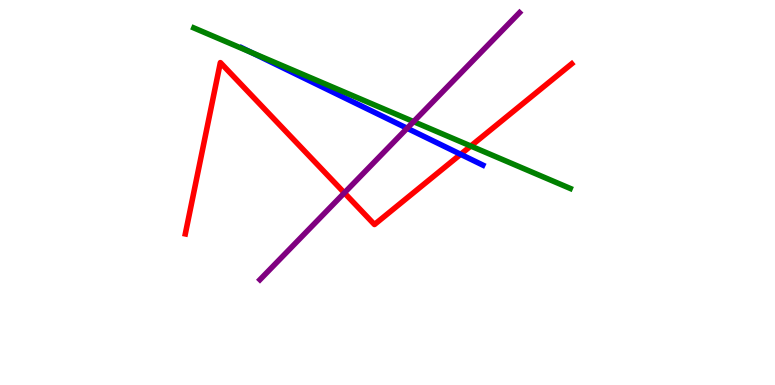[{'lines': ['blue', 'red'], 'intersections': [{'x': 5.94, 'y': 5.99}]}, {'lines': ['green', 'red'], 'intersections': [{'x': 6.07, 'y': 6.21}]}, {'lines': ['purple', 'red'], 'intersections': [{'x': 4.44, 'y': 4.99}]}, {'lines': ['blue', 'green'], 'intersections': [{'x': 3.24, 'y': 8.64}]}, {'lines': ['blue', 'purple'], 'intersections': [{'x': 5.25, 'y': 6.67}]}, {'lines': ['green', 'purple'], 'intersections': [{'x': 5.34, 'y': 6.84}]}]